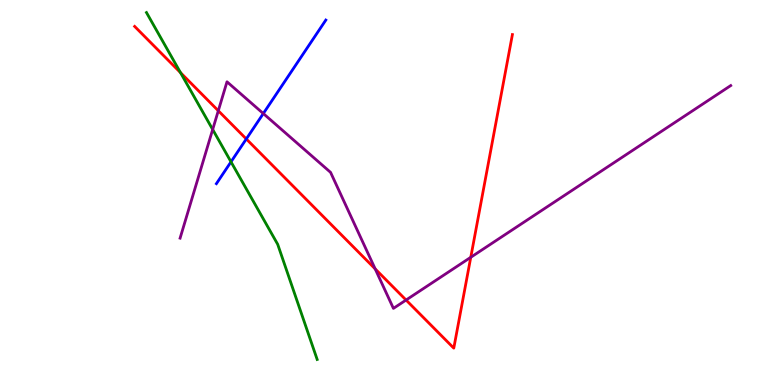[{'lines': ['blue', 'red'], 'intersections': [{'x': 3.18, 'y': 6.39}]}, {'lines': ['green', 'red'], 'intersections': [{'x': 2.33, 'y': 8.11}]}, {'lines': ['purple', 'red'], 'intersections': [{'x': 2.82, 'y': 7.12}, {'x': 4.84, 'y': 3.02}, {'x': 5.24, 'y': 2.21}, {'x': 6.07, 'y': 3.32}]}, {'lines': ['blue', 'green'], 'intersections': [{'x': 2.98, 'y': 5.8}]}, {'lines': ['blue', 'purple'], 'intersections': [{'x': 3.4, 'y': 7.05}]}, {'lines': ['green', 'purple'], 'intersections': [{'x': 2.74, 'y': 6.64}]}]